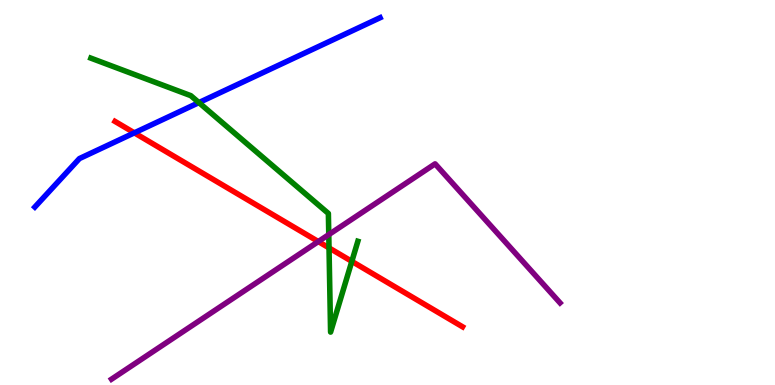[{'lines': ['blue', 'red'], 'intersections': [{'x': 1.73, 'y': 6.55}]}, {'lines': ['green', 'red'], 'intersections': [{'x': 4.25, 'y': 3.56}, {'x': 4.54, 'y': 3.21}]}, {'lines': ['purple', 'red'], 'intersections': [{'x': 4.11, 'y': 3.73}]}, {'lines': ['blue', 'green'], 'intersections': [{'x': 2.57, 'y': 7.33}]}, {'lines': ['blue', 'purple'], 'intersections': []}, {'lines': ['green', 'purple'], 'intersections': [{'x': 4.24, 'y': 3.91}]}]